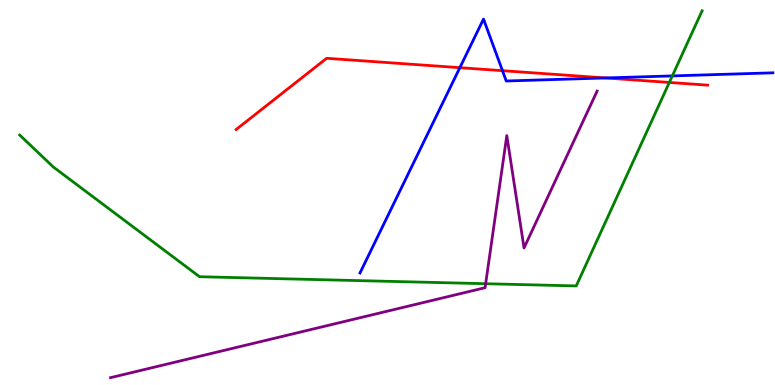[{'lines': ['blue', 'red'], 'intersections': [{'x': 5.93, 'y': 8.24}, {'x': 6.48, 'y': 8.16}, {'x': 7.81, 'y': 7.98}]}, {'lines': ['green', 'red'], 'intersections': [{'x': 8.64, 'y': 7.86}]}, {'lines': ['purple', 'red'], 'intersections': []}, {'lines': ['blue', 'green'], 'intersections': [{'x': 8.68, 'y': 8.03}]}, {'lines': ['blue', 'purple'], 'intersections': []}, {'lines': ['green', 'purple'], 'intersections': [{'x': 6.27, 'y': 2.63}]}]